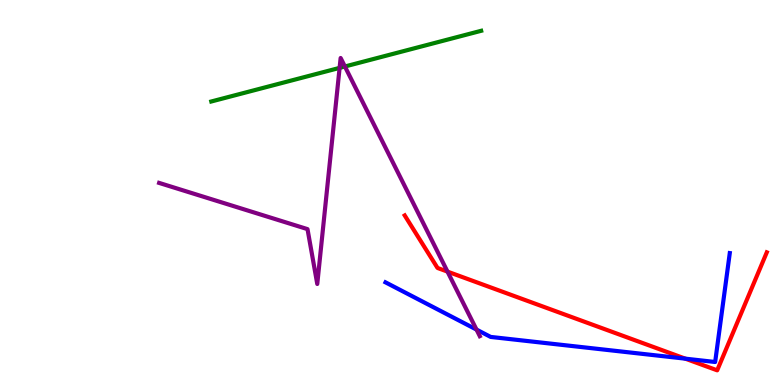[{'lines': ['blue', 'red'], 'intersections': [{'x': 8.84, 'y': 0.684}]}, {'lines': ['green', 'red'], 'intersections': []}, {'lines': ['purple', 'red'], 'intersections': [{'x': 5.77, 'y': 2.95}]}, {'lines': ['blue', 'green'], 'intersections': []}, {'lines': ['blue', 'purple'], 'intersections': [{'x': 6.15, 'y': 1.44}]}, {'lines': ['green', 'purple'], 'intersections': [{'x': 4.38, 'y': 8.24}, {'x': 4.45, 'y': 8.27}]}]